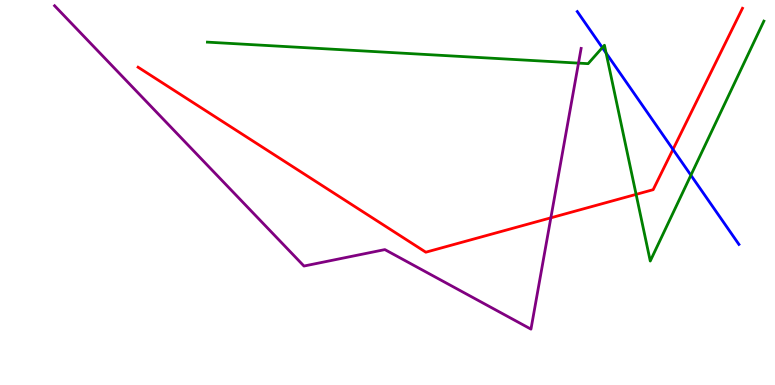[{'lines': ['blue', 'red'], 'intersections': [{'x': 8.68, 'y': 6.12}]}, {'lines': ['green', 'red'], 'intersections': [{'x': 8.21, 'y': 4.95}]}, {'lines': ['purple', 'red'], 'intersections': [{'x': 7.11, 'y': 4.34}]}, {'lines': ['blue', 'green'], 'intersections': [{'x': 7.77, 'y': 8.76}, {'x': 7.82, 'y': 8.62}, {'x': 8.91, 'y': 5.45}]}, {'lines': ['blue', 'purple'], 'intersections': []}, {'lines': ['green', 'purple'], 'intersections': [{'x': 7.46, 'y': 8.36}]}]